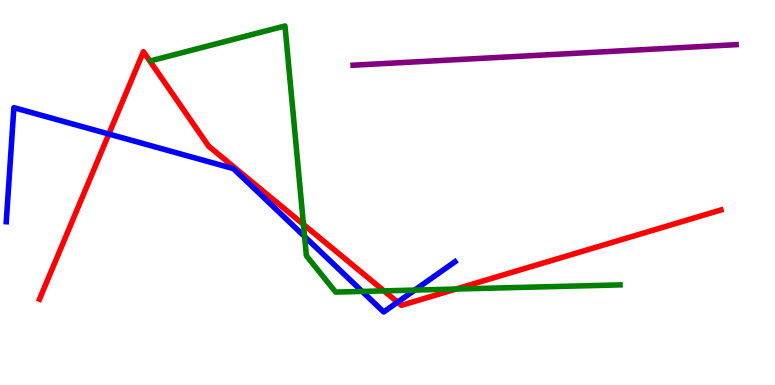[{'lines': ['blue', 'red'], 'intersections': [{'x': 1.4, 'y': 6.52}, {'x': 5.13, 'y': 2.15}]}, {'lines': ['green', 'red'], 'intersections': [{'x': 3.92, 'y': 4.17}, {'x': 4.95, 'y': 2.44}, {'x': 5.88, 'y': 2.49}]}, {'lines': ['purple', 'red'], 'intersections': []}, {'lines': ['blue', 'green'], 'intersections': [{'x': 3.93, 'y': 3.86}, {'x': 4.67, 'y': 2.43}, {'x': 5.35, 'y': 2.47}]}, {'lines': ['blue', 'purple'], 'intersections': []}, {'lines': ['green', 'purple'], 'intersections': []}]